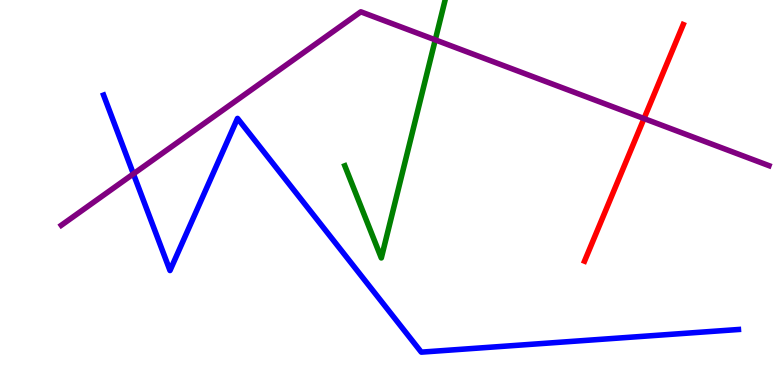[{'lines': ['blue', 'red'], 'intersections': []}, {'lines': ['green', 'red'], 'intersections': []}, {'lines': ['purple', 'red'], 'intersections': [{'x': 8.31, 'y': 6.92}]}, {'lines': ['blue', 'green'], 'intersections': []}, {'lines': ['blue', 'purple'], 'intersections': [{'x': 1.72, 'y': 5.48}]}, {'lines': ['green', 'purple'], 'intersections': [{'x': 5.62, 'y': 8.96}]}]